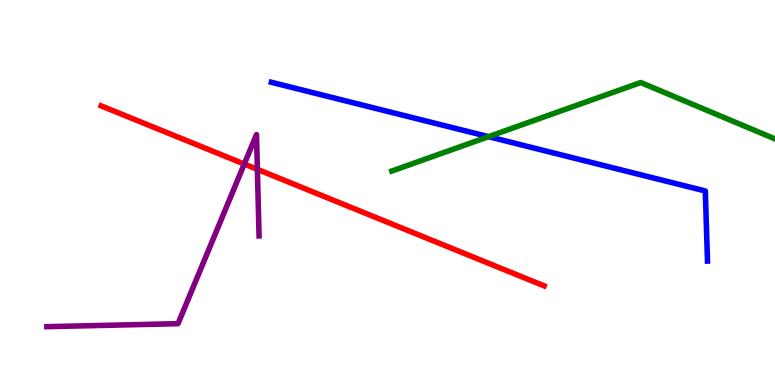[{'lines': ['blue', 'red'], 'intersections': []}, {'lines': ['green', 'red'], 'intersections': []}, {'lines': ['purple', 'red'], 'intersections': [{'x': 3.15, 'y': 5.74}, {'x': 3.32, 'y': 5.6}]}, {'lines': ['blue', 'green'], 'intersections': [{'x': 6.3, 'y': 6.45}]}, {'lines': ['blue', 'purple'], 'intersections': []}, {'lines': ['green', 'purple'], 'intersections': []}]